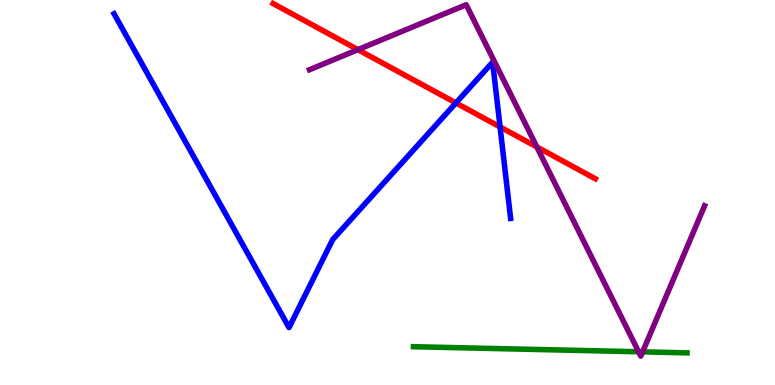[{'lines': ['blue', 'red'], 'intersections': [{'x': 5.88, 'y': 7.33}, {'x': 6.45, 'y': 6.7}]}, {'lines': ['green', 'red'], 'intersections': []}, {'lines': ['purple', 'red'], 'intersections': [{'x': 4.62, 'y': 8.71}, {'x': 6.93, 'y': 6.18}]}, {'lines': ['blue', 'green'], 'intersections': []}, {'lines': ['blue', 'purple'], 'intersections': []}, {'lines': ['green', 'purple'], 'intersections': [{'x': 8.24, 'y': 0.863}, {'x': 8.29, 'y': 0.861}]}]